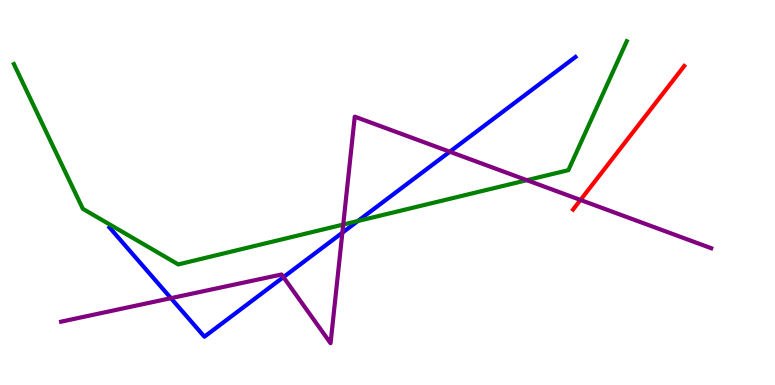[{'lines': ['blue', 'red'], 'intersections': []}, {'lines': ['green', 'red'], 'intersections': []}, {'lines': ['purple', 'red'], 'intersections': [{'x': 7.49, 'y': 4.81}]}, {'lines': ['blue', 'green'], 'intersections': [{'x': 4.62, 'y': 4.26}]}, {'lines': ['blue', 'purple'], 'intersections': [{'x': 2.21, 'y': 2.26}, {'x': 3.66, 'y': 2.8}, {'x': 4.42, 'y': 3.96}, {'x': 5.8, 'y': 6.06}]}, {'lines': ['green', 'purple'], 'intersections': [{'x': 4.43, 'y': 4.17}, {'x': 6.8, 'y': 5.32}]}]